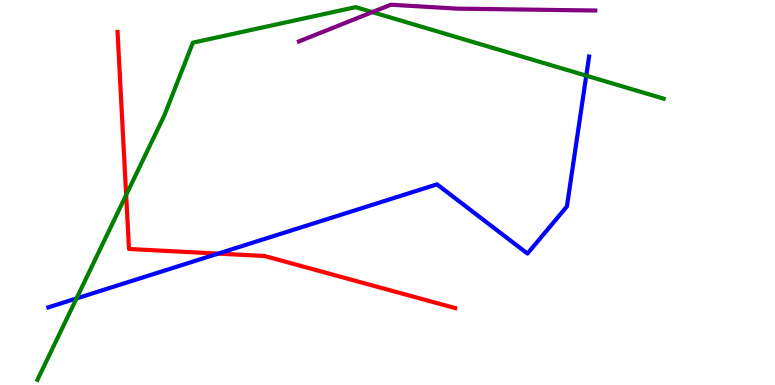[{'lines': ['blue', 'red'], 'intersections': [{'x': 2.82, 'y': 3.41}]}, {'lines': ['green', 'red'], 'intersections': [{'x': 1.63, 'y': 4.94}]}, {'lines': ['purple', 'red'], 'intersections': []}, {'lines': ['blue', 'green'], 'intersections': [{'x': 0.987, 'y': 2.25}, {'x': 7.56, 'y': 8.03}]}, {'lines': ['blue', 'purple'], 'intersections': []}, {'lines': ['green', 'purple'], 'intersections': [{'x': 4.8, 'y': 9.69}]}]